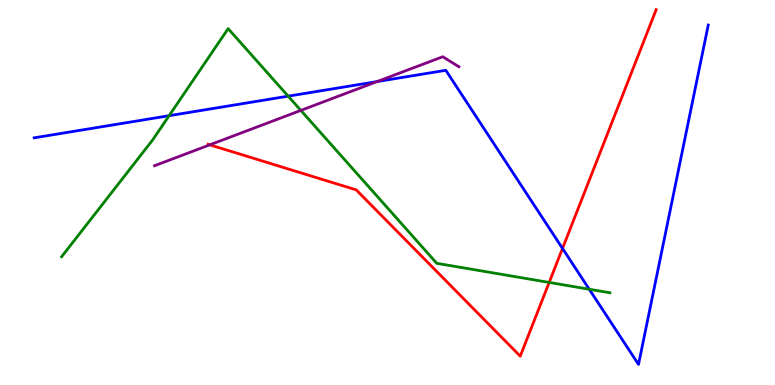[{'lines': ['blue', 'red'], 'intersections': [{'x': 7.26, 'y': 3.55}]}, {'lines': ['green', 'red'], 'intersections': [{'x': 7.09, 'y': 2.66}]}, {'lines': ['purple', 'red'], 'intersections': [{'x': 2.71, 'y': 6.24}]}, {'lines': ['blue', 'green'], 'intersections': [{'x': 2.18, 'y': 6.99}, {'x': 3.72, 'y': 7.5}, {'x': 7.6, 'y': 2.49}]}, {'lines': ['blue', 'purple'], 'intersections': [{'x': 4.87, 'y': 7.88}]}, {'lines': ['green', 'purple'], 'intersections': [{'x': 3.88, 'y': 7.13}]}]